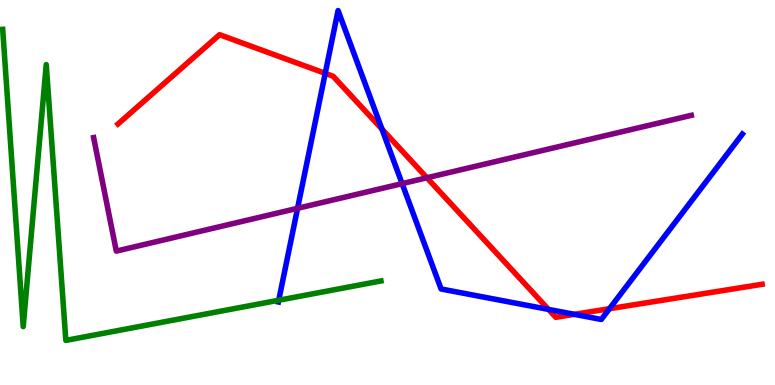[{'lines': ['blue', 'red'], 'intersections': [{'x': 4.2, 'y': 8.09}, {'x': 4.93, 'y': 6.65}, {'x': 7.08, 'y': 1.96}, {'x': 7.41, 'y': 1.84}, {'x': 7.86, 'y': 1.98}]}, {'lines': ['green', 'red'], 'intersections': []}, {'lines': ['purple', 'red'], 'intersections': [{'x': 5.51, 'y': 5.38}]}, {'lines': ['blue', 'green'], 'intersections': [{'x': 3.6, 'y': 2.2}]}, {'lines': ['blue', 'purple'], 'intersections': [{'x': 3.84, 'y': 4.59}, {'x': 5.19, 'y': 5.23}]}, {'lines': ['green', 'purple'], 'intersections': []}]